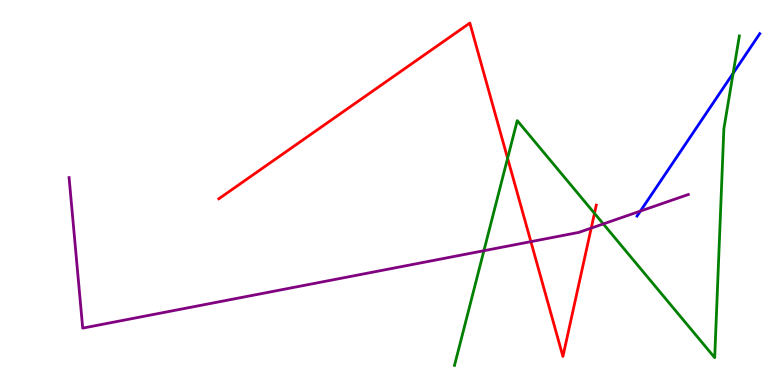[{'lines': ['blue', 'red'], 'intersections': []}, {'lines': ['green', 'red'], 'intersections': [{'x': 6.55, 'y': 5.89}, {'x': 7.67, 'y': 4.46}]}, {'lines': ['purple', 'red'], 'intersections': [{'x': 6.85, 'y': 3.72}, {'x': 7.63, 'y': 4.08}]}, {'lines': ['blue', 'green'], 'intersections': [{'x': 9.46, 'y': 8.1}]}, {'lines': ['blue', 'purple'], 'intersections': [{'x': 8.26, 'y': 4.52}]}, {'lines': ['green', 'purple'], 'intersections': [{'x': 6.24, 'y': 3.49}, {'x': 7.78, 'y': 4.18}]}]